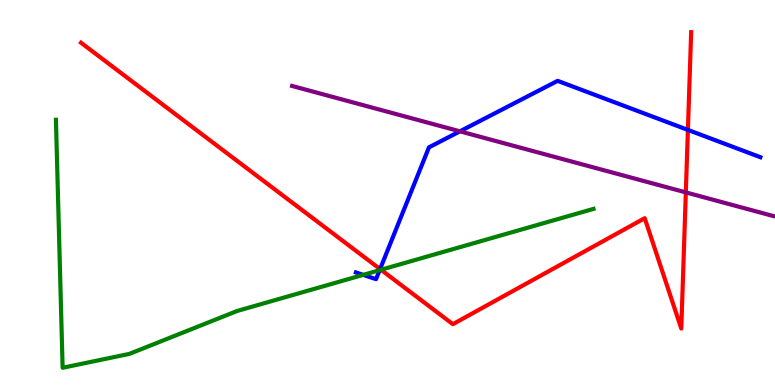[{'lines': ['blue', 'red'], 'intersections': [{'x': 4.9, 'y': 3.01}, {'x': 8.88, 'y': 6.63}]}, {'lines': ['green', 'red'], 'intersections': [{'x': 4.92, 'y': 2.99}]}, {'lines': ['purple', 'red'], 'intersections': [{'x': 8.85, 'y': 5.0}]}, {'lines': ['blue', 'green'], 'intersections': [{'x': 4.69, 'y': 2.86}, {'x': 4.9, 'y': 2.98}]}, {'lines': ['blue', 'purple'], 'intersections': [{'x': 5.93, 'y': 6.59}]}, {'lines': ['green', 'purple'], 'intersections': []}]